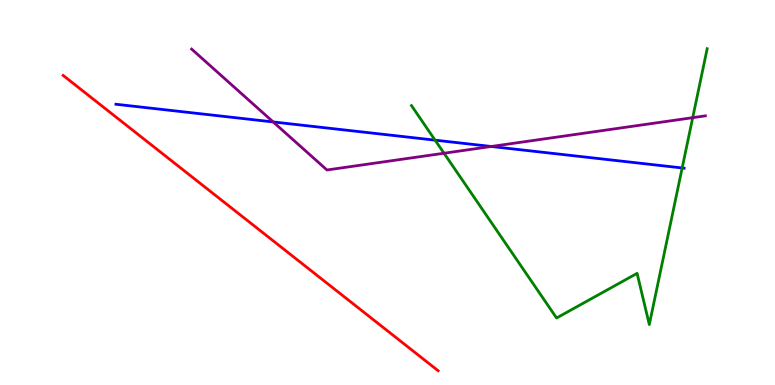[{'lines': ['blue', 'red'], 'intersections': []}, {'lines': ['green', 'red'], 'intersections': []}, {'lines': ['purple', 'red'], 'intersections': []}, {'lines': ['blue', 'green'], 'intersections': [{'x': 5.61, 'y': 6.36}, {'x': 8.8, 'y': 5.64}]}, {'lines': ['blue', 'purple'], 'intersections': [{'x': 3.52, 'y': 6.83}, {'x': 6.34, 'y': 6.2}]}, {'lines': ['green', 'purple'], 'intersections': [{'x': 5.73, 'y': 6.02}, {'x': 8.94, 'y': 6.94}]}]